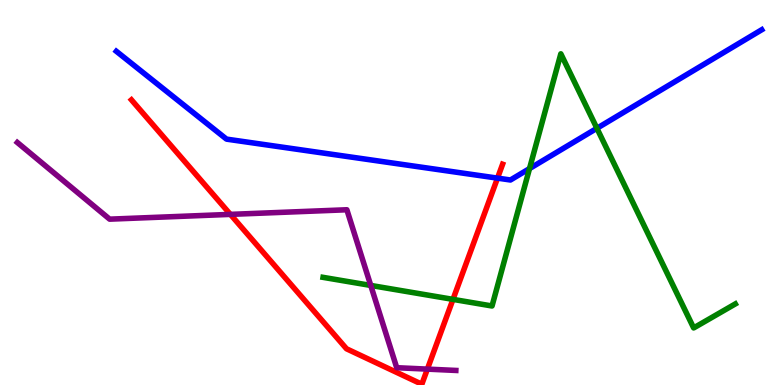[{'lines': ['blue', 'red'], 'intersections': [{'x': 6.42, 'y': 5.37}]}, {'lines': ['green', 'red'], 'intersections': [{'x': 5.84, 'y': 2.22}]}, {'lines': ['purple', 'red'], 'intersections': [{'x': 2.97, 'y': 4.43}, {'x': 5.51, 'y': 0.412}]}, {'lines': ['blue', 'green'], 'intersections': [{'x': 6.83, 'y': 5.62}, {'x': 7.7, 'y': 6.67}]}, {'lines': ['blue', 'purple'], 'intersections': []}, {'lines': ['green', 'purple'], 'intersections': [{'x': 4.78, 'y': 2.59}]}]